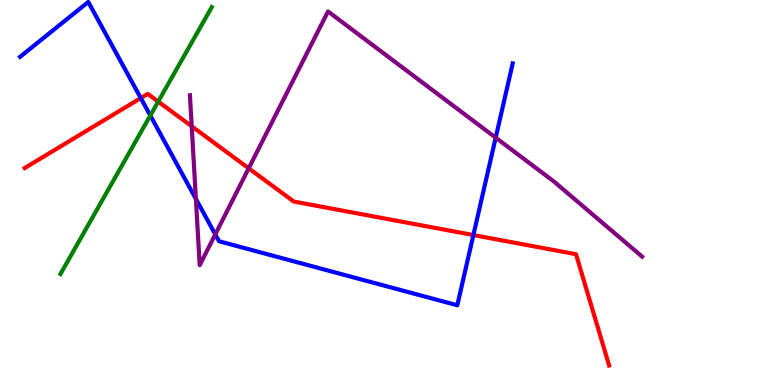[{'lines': ['blue', 'red'], 'intersections': [{'x': 1.82, 'y': 7.45}, {'x': 6.11, 'y': 3.89}]}, {'lines': ['green', 'red'], 'intersections': [{'x': 2.04, 'y': 7.36}]}, {'lines': ['purple', 'red'], 'intersections': [{'x': 2.47, 'y': 6.72}, {'x': 3.21, 'y': 5.63}]}, {'lines': ['blue', 'green'], 'intersections': [{'x': 1.94, 'y': 7.0}]}, {'lines': ['blue', 'purple'], 'intersections': [{'x': 2.53, 'y': 4.83}, {'x': 2.78, 'y': 3.91}, {'x': 6.4, 'y': 6.42}]}, {'lines': ['green', 'purple'], 'intersections': []}]